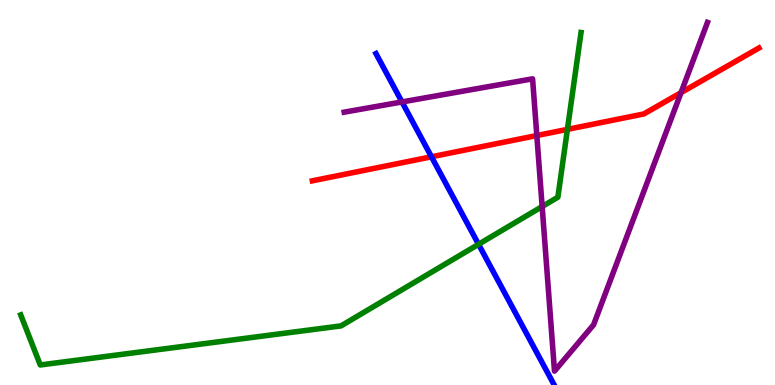[{'lines': ['blue', 'red'], 'intersections': [{'x': 5.57, 'y': 5.93}]}, {'lines': ['green', 'red'], 'intersections': [{'x': 7.32, 'y': 6.64}]}, {'lines': ['purple', 'red'], 'intersections': [{'x': 6.93, 'y': 6.48}, {'x': 8.79, 'y': 7.59}]}, {'lines': ['blue', 'green'], 'intersections': [{'x': 6.17, 'y': 3.65}]}, {'lines': ['blue', 'purple'], 'intersections': [{'x': 5.19, 'y': 7.35}]}, {'lines': ['green', 'purple'], 'intersections': [{'x': 7.0, 'y': 4.64}]}]